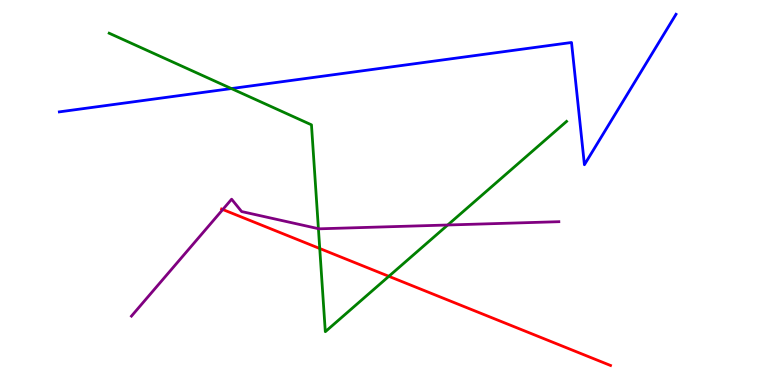[{'lines': ['blue', 'red'], 'intersections': []}, {'lines': ['green', 'red'], 'intersections': [{'x': 4.13, 'y': 3.55}, {'x': 5.02, 'y': 2.82}]}, {'lines': ['purple', 'red'], 'intersections': [{'x': 2.87, 'y': 4.56}]}, {'lines': ['blue', 'green'], 'intersections': [{'x': 2.99, 'y': 7.7}]}, {'lines': ['blue', 'purple'], 'intersections': []}, {'lines': ['green', 'purple'], 'intersections': [{'x': 4.11, 'y': 4.06}, {'x': 5.78, 'y': 4.16}]}]